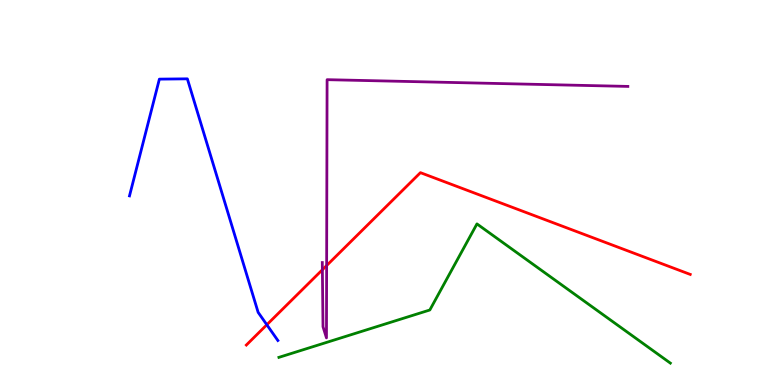[{'lines': ['blue', 'red'], 'intersections': [{'x': 3.44, 'y': 1.56}]}, {'lines': ['green', 'red'], 'intersections': []}, {'lines': ['purple', 'red'], 'intersections': [{'x': 4.16, 'y': 2.99}, {'x': 4.21, 'y': 3.1}]}, {'lines': ['blue', 'green'], 'intersections': []}, {'lines': ['blue', 'purple'], 'intersections': []}, {'lines': ['green', 'purple'], 'intersections': []}]